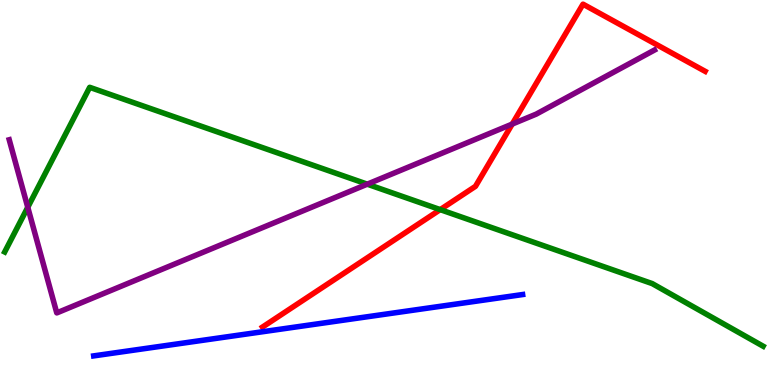[{'lines': ['blue', 'red'], 'intersections': []}, {'lines': ['green', 'red'], 'intersections': [{'x': 5.68, 'y': 4.56}]}, {'lines': ['purple', 'red'], 'intersections': [{'x': 6.61, 'y': 6.78}]}, {'lines': ['blue', 'green'], 'intersections': []}, {'lines': ['blue', 'purple'], 'intersections': []}, {'lines': ['green', 'purple'], 'intersections': [{'x': 0.358, 'y': 4.62}, {'x': 4.74, 'y': 5.22}]}]